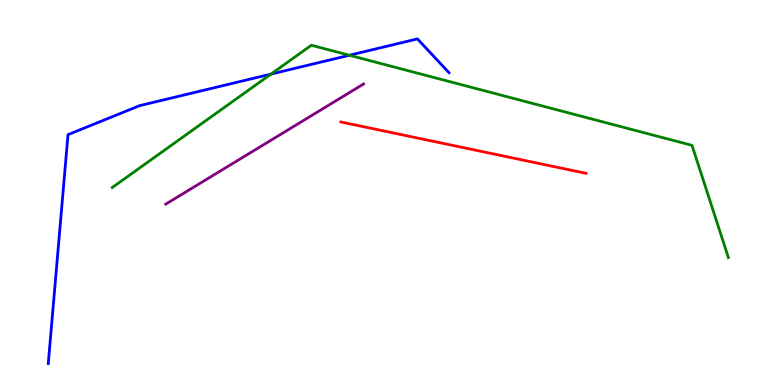[{'lines': ['blue', 'red'], 'intersections': []}, {'lines': ['green', 'red'], 'intersections': []}, {'lines': ['purple', 'red'], 'intersections': []}, {'lines': ['blue', 'green'], 'intersections': [{'x': 3.5, 'y': 8.08}, {'x': 4.51, 'y': 8.56}]}, {'lines': ['blue', 'purple'], 'intersections': []}, {'lines': ['green', 'purple'], 'intersections': []}]